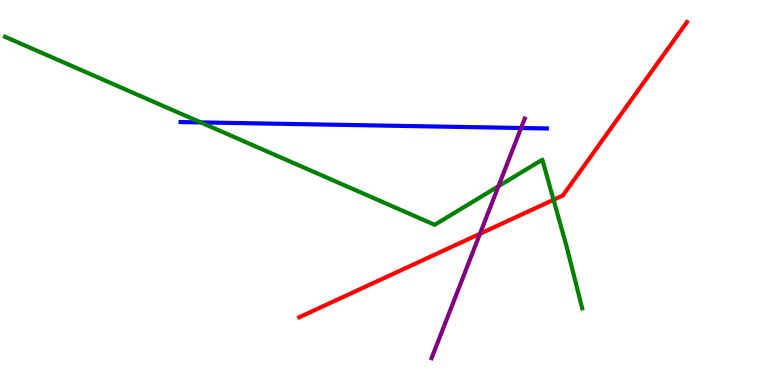[{'lines': ['blue', 'red'], 'intersections': []}, {'lines': ['green', 'red'], 'intersections': [{'x': 7.14, 'y': 4.81}]}, {'lines': ['purple', 'red'], 'intersections': [{'x': 6.19, 'y': 3.93}]}, {'lines': ['blue', 'green'], 'intersections': [{'x': 2.59, 'y': 6.82}]}, {'lines': ['blue', 'purple'], 'intersections': [{'x': 6.72, 'y': 6.68}]}, {'lines': ['green', 'purple'], 'intersections': [{'x': 6.43, 'y': 5.16}]}]